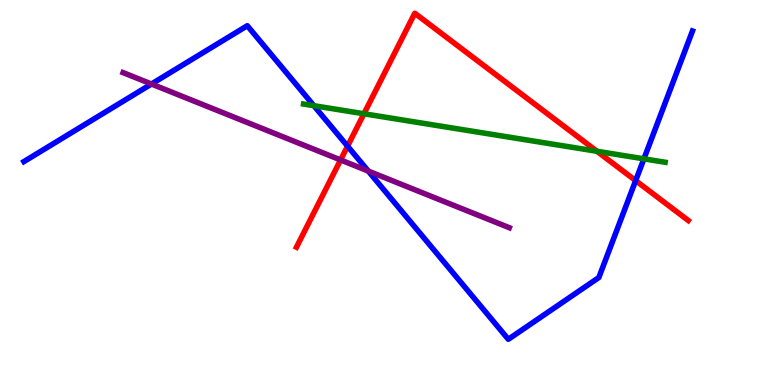[{'lines': ['blue', 'red'], 'intersections': [{'x': 4.48, 'y': 6.2}, {'x': 8.2, 'y': 5.31}]}, {'lines': ['green', 'red'], 'intersections': [{'x': 4.7, 'y': 7.05}, {'x': 7.7, 'y': 6.07}]}, {'lines': ['purple', 'red'], 'intersections': [{'x': 4.39, 'y': 5.85}]}, {'lines': ['blue', 'green'], 'intersections': [{'x': 4.05, 'y': 7.25}, {'x': 8.31, 'y': 5.87}]}, {'lines': ['blue', 'purple'], 'intersections': [{'x': 1.95, 'y': 7.82}, {'x': 4.75, 'y': 5.56}]}, {'lines': ['green', 'purple'], 'intersections': []}]